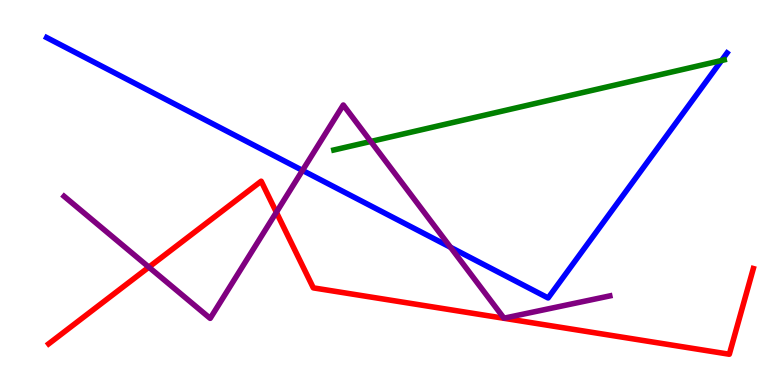[{'lines': ['blue', 'red'], 'intersections': []}, {'lines': ['green', 'red'], 'intersections': []}, {'lines': ['purple', 'red'], 'intersections': [{'x': 1.92, 'y': 3.06}, {'x': 3.57, 'y': 4.49}]}, {'lines': ['blue', 'green'], 'intersections': [{'x': 9.31, 'y': 8.43}]}, {'lines': ['blue', 'purple'], 'intersections': [{'x': 3.9, 'y': 5.57}, {'x': 5.81, 'y': 3.58}]}, {'lines': ['green', 'purple'], 'intersections': [{'x': 4.78, 'y': 6.33}]}]